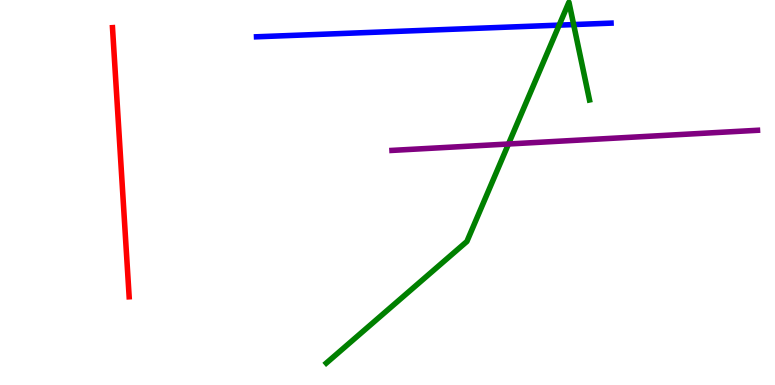[{'lines': ['blue', 'red'], 'intersections': []}, {'lines': ['green', 'red'], 'intersections': []}, {'lines': ['purple', 'red'], 'intersections': []}, {'lines': ['blue', 'green'], 'intersections': [{'x': 7.21, 'y': 9.35}, {'x': 7.4, 'y': 9.36}]}, {'lines': ['blue', 'purple'], 'intersections': []}, {'lines': ['green', 'purple'], 'intersections': [{'x': 6.56, 'y': 6.26}]}]